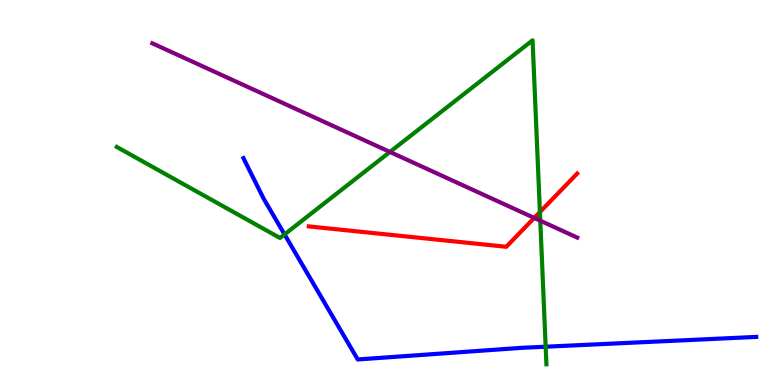[{'lines': ['blue', 'red'], 'intersections': []}, {'lines': ['green', 'red'], 'intersections': [{'x': 6.97, 'y': 4.49}]}, {'lines': ['purple', 'red'], 'intersections': [{'x': 6.89, 'y': 4.34}]}, {'lines': ['blue', 'green'], 'intersections': [{'x': 3.67, 'y': 3.91}, {'x': 7.04, 'y': 0.995}]}, {'lines': ['blue', 'purple'], 'intersections': []}, {'lines': ['green', 'purple'], 'intersections': [{'x': 5.03, 'y': 6.05}, {'x': 6.97, 'y': 4.27}]}]